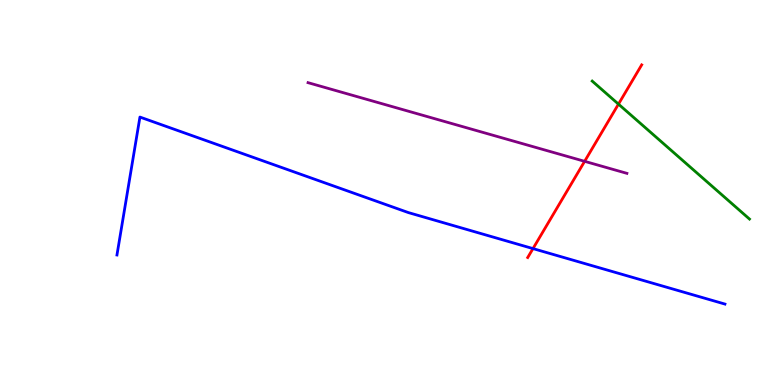[{'lines': ['blue', 'red'], 'intersections': [{'x': 6.88, 'y': 3.54}]}, {'lines': ['green', 'red'], 'intersections': [{'x': 7.98, 'y': 7.3}]}, {'lines': ['purple', 'red'], 'intersections': [{'x': 7.54, 'y': 5.81}]}, {'lines': ['blue', 'green'], 'intersections': []}, {'lines': ['blue', 'purple'], 'intersections': []}, {'lines': ['green', 'purple'], 'intersections': []}]